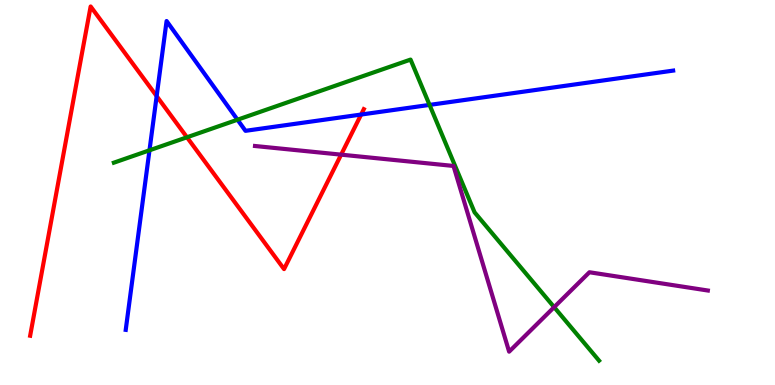[{'lines': ['blue', 'red'], 'intersections': [{'x': 2.02, 'y': 7.5}, {'x': 4.66, 'y': 7.02}]}, {'lines': ['green', 'red'], 'intersections': [{'x': 2.41, 'y': 6.43}]}, {'lines': ['purple', 'red'], 'intersections': [{'x': 4.4, 'y': 5.98}]}, {'lines': ['blue', 'green'], 'intersections': [{'x': 1.93, 'y': 6.1}, {'x': 3.06, 'y': 6.89}, {'x': 5.54, 'y': 7.28}]}, {'lines': ['blue', 'purple'], 'intersections': []}, {'lines': ['green', 'purple'], 'intersections': [{'x': 7.15, 'y': 2.02}]}]